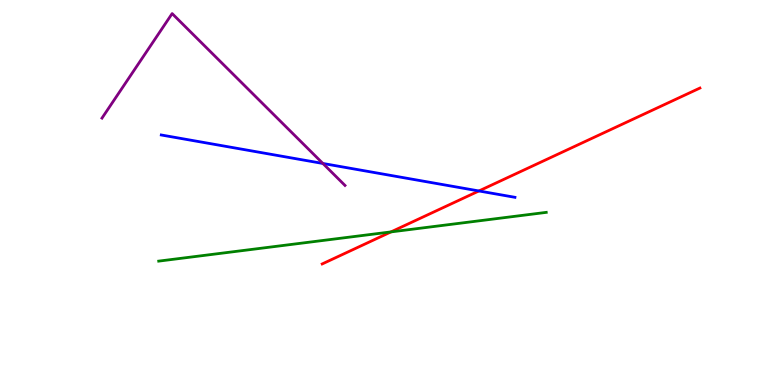[{'lines': ['blue', 'red'], 'intersections': [{'x': 6.18, 'y': 5.04}]}, {'lines': ['green', 'red'], 'intersections': [{'x': 5.05, 'y': 3.98}]}, {'lines': ['purple', 'red'], 'intersections': []}, {'lines': ['blue', 'green'], 'intersections': []}, {'lines': ['blue', 'purple'], 'intersections': [{'x': 4.17, 'y': 5.75}]}, {'lines': ['green', 'purple'], 'intersections': []}]